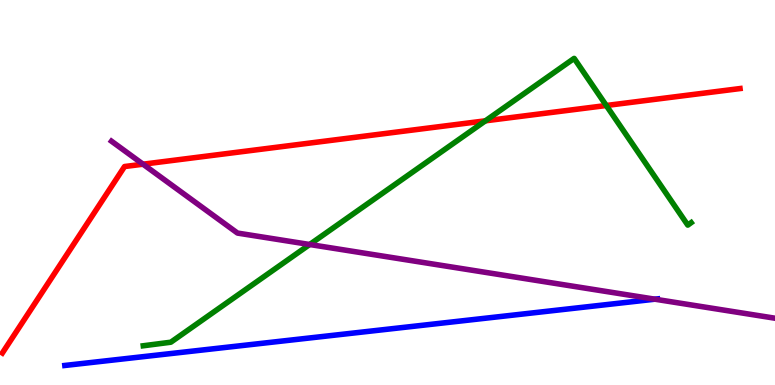[{'lines': ['blue', 'red'], 'intersections': []}, {'lines': ['green', 'red'], 'intersections': [{'x': 6.26, 'y': 6.86}, {'x': 7.82, 'y': 7.26}]}, {'lines': ['purple', 'red'], 'intersections': [{'x': 1.85, 'y': 5.74}]}, {'lines': ['blue', 'green'], 'intersections': []}, {'lines': ['blue', 'purple'], 'intersections': [{'x': 8.45, 'y': 2.23}]}, {'lines': ['green', 'purple'], 'intersections': [{'x': 4.0, 'y': 3.65}]}]